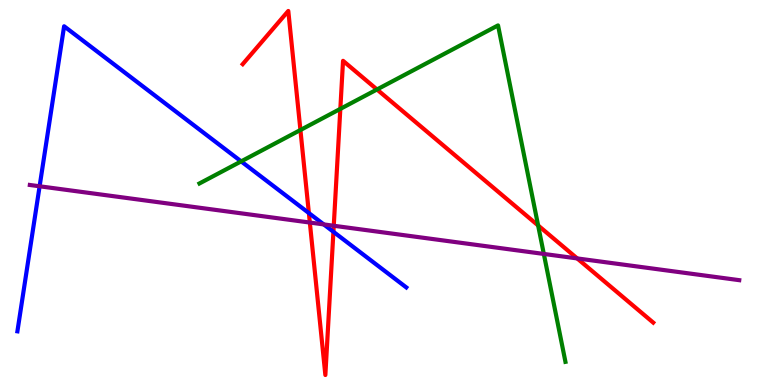[{'lines': ['blue', 'red'], 'intersections': [{'x': 3.99, 'y': 4.47}, {'x': 4.3, 'y': 3.98}]}, {'lines': ['green', 'red'], 'intersections': [{'x': 3.88, 'y': 6.62}, {'x': 4.39, 'y': 7.17}, {'x': 4.86, 'y': 7.68}, {'x': 6.94, 'y': 4.14}]}, {'lines': ['purple', 'red'], 'intersections': [{'x': 4.0, 'y': 4.22}, {'x': 4.31, 'y': 4.14}, {'x': 7.45, 'y': 3.29}]}, {'lines': ['blue', 'green'], 'intersections': [{'x': 3.11, 'y': 5.81}]}, {'lines': ['blue', 'purple'], 'intersections': [{'x': 0.511, 'y': 5.16}, {'x': 4.18, 'y': 4.17}]}, {'lines': ['green', 'purple'], 'intersections': [{'x': 7.02, 'y': 3.4}]}]